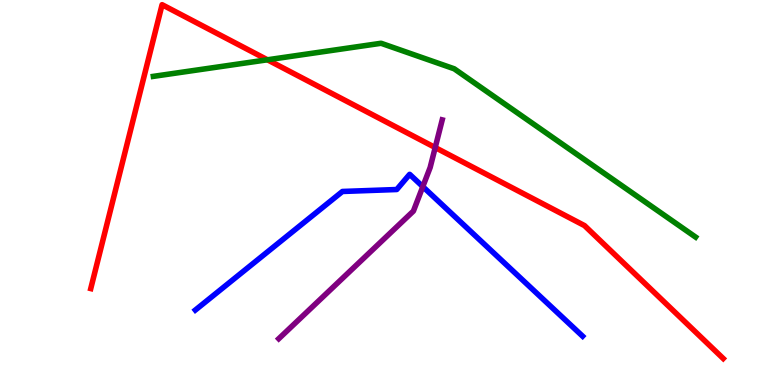[{'lines': ['blue', 'red'], 'intersections': []}, {'lines': ['green', 'red'], 'intersections': [{'x': 3.45, 'y': 8.45}]}, {'lines': ['purple', 'red'], 'intersections': [{'x': 5.62, 'y': 6.17}]}, {'lines': ['blue', 'green'], 'intersections': []}, {'lines': ['blue', 'purple'], 'intersections': [{'x': 5.46, 'y': 5.15}]}, {'lines': ['green', 'purple'], 'intersections': []}]